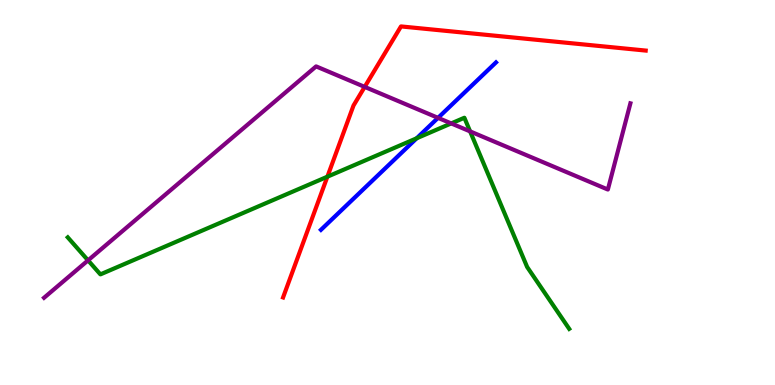[{'lines': ['blue', 'red'], 'intersections': []}, {'lines': ['green', 'red'], 'intersections': [{'x': 4.22, 'y': 5.41}]}, {'lines': ['purple', 'red'], 'intersections': [{'x': 4.71, 'y': 7.74}]}, {'lines': ['blue', 'green'], 'intersections': [{'x': 5.38, 'y': 6.41}]}, {'lines': ['blue', 'purple'], 'intersections': [{'x': 5.65, 'y': 6.94}]}, {'lines': ['green', 'purple'], 'intersections': [{'x': 1.14, 'y': 3.24}, {'x': 5.82, 'y': 6.79}, {'x': 6.07, 'y': 6.59}]}]